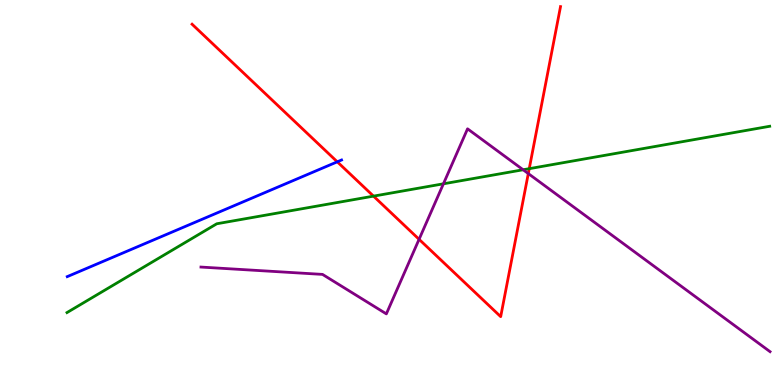[{'lines': ['blue', 'red'], 'intersections': [{'x': 4.35, 'y': 5.8}]}, {'lines': ['green', 'red'], 'intersections': [{'x': 4.82, 'y': 4.91}, {'x': 6.83, 'y': 5.62}]}, {'lines': ['purple', 'red'], 'intersections': [{'x': 5.41, 'y': 3.78}, {'x': 6.82, 'y': 5.49}]}, {'lines': ['blue', 'green'], 'intersections': []}, {'lines': ['blue', 'purple'], 'intersections': []}, {'lines': ['green', 'purple'], 'intersections': [{'x': 5.72, 'y': 5.23}, {'x': 6.75, 'y': 5.59}]}]